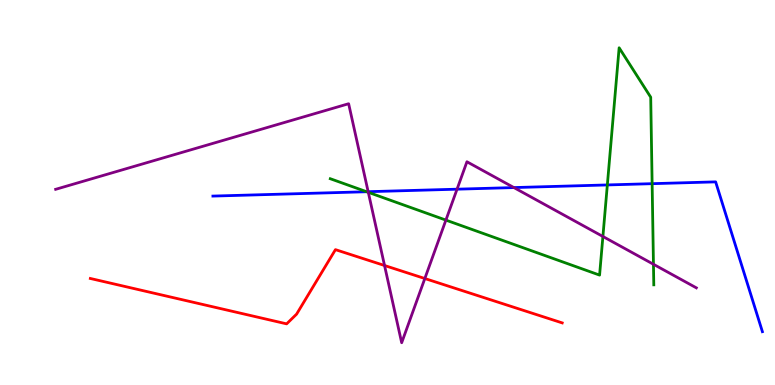[{'lines': ['blue', 'red'], 'intersections': []}, {'lines': ['green', 'red'], 'intersections': []}, {'lines': ['purple', 'red'], 'intersections': [{'x': 4.96, 'y': 3.1}, {'x': 5.48, 'y': 2.77}]}, {'lines': ['blue', 'green'], 'intersections': [{'x': 4.73, 'y': 5.02}, {'x': 7.84, 'y': 5.2}, {'x': 8.41, 'y': 5.23}]}, {'lines': ['blue', 'purple'], 'intersections': [{'x': 4.75, 'y': 5.02}, {'x': 5.9, 'y': 5.09}, {'x': 6.63, 'y': 5.13}]}, {'lines': ['green', 'purple'], 'intersections': [{'x': 4.75, 'y': 5.0}, {'x': 5.75, 'y': 4.28}, {'x': 7.78, 'y': 3.86}, {'x': 8.43, 'y': 3.14}]}]